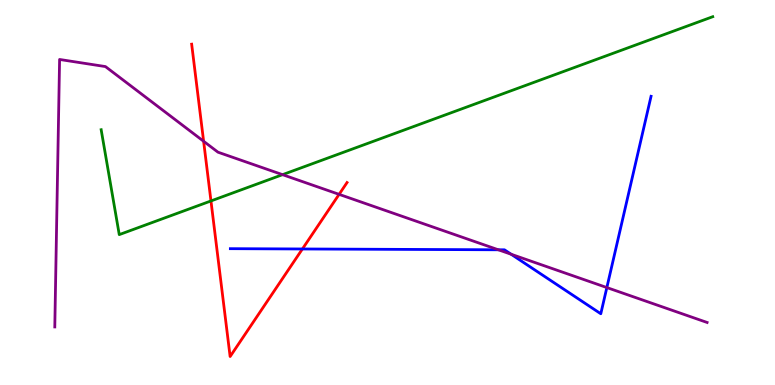[{'lines': ['blue', 'red'], 'intersections': [{'x': 3.9, 'y': 3.53}]}, {'lines': ['green', 'red'], 'intersections': [{'x': 2.72, 'y': 4.78}]}, {'lines': ['purple', 'red'], 'intersections': [{'x': 2.63, 'y': 6.33}, {'x': 4.38, 'y': 4.95}]}, {'lines': ['blue', 'green'], 'intersections': []}, {'lines': ['blue', 'purple'], 'intersections': [{'x': 6.43, 'y': 3.51}, {'x': 6.6, 'y': 3.4}, {'x': 7.83, 'y': 2.53}]}, {'lines': ['green', 'purple'], 'intersections': [{'x': 3.65, 'y': 5.46}]}]